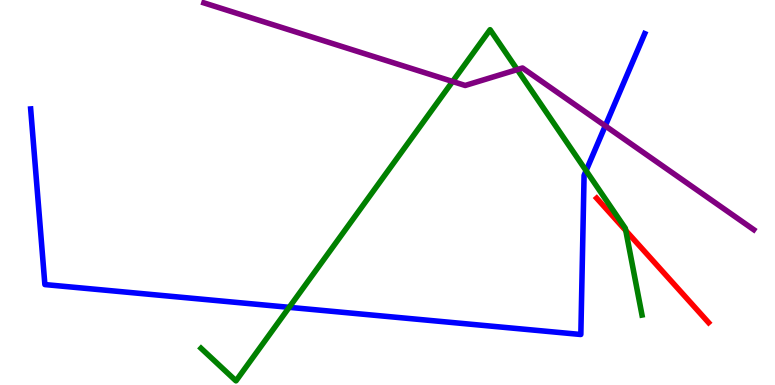[{'lines': ['blue', 'red'], 'intersections': []}, {'lines': ['green', 'red'], 'intersections': [{'x': 8.07, 'y': 4.01}]}, {'lines': ['purple', 'red'], 'intersections': []}, {'lines': ['blue', 'green'], 'intersections': [{'x': 3.73, 'y': 2.02}, {'x': 7.56, 'y': 5.57}]}, {'lines': ['blue', 'purple'], 'intersections': [{'x': 7.81, 'y': 6.73}]}, {'lines': ['green', 'purple'], 'intersections': [{'x': 5.84, 'y': 7.88}, {'x': 6.67, 'y': 8.19}]}]